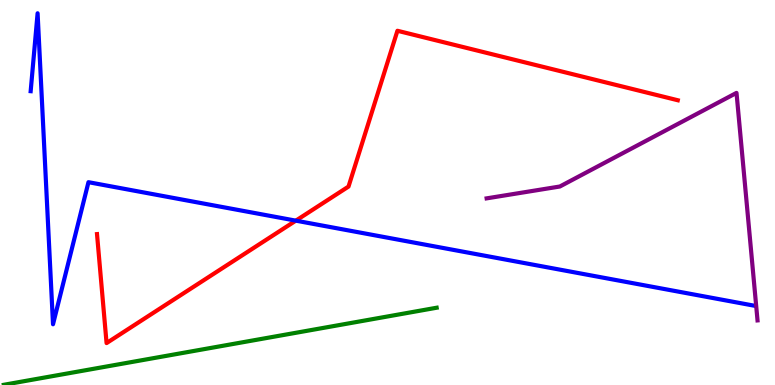[{'lines': ['blue', 'red'], 'intersections': [{'x': 3.82, 'y': 4.27}]}, {'lines': ['green', 'red'], 'intersections': []}, {'lines': ['purple', 'red'], 'intersections': []}, {'lines': ['blue', 'green'], 'intersections': []}, {'lines': ['blue', 'purple'], 'intersections': []}, {'lines': ['green', 'purple'], 'intersections': []}]